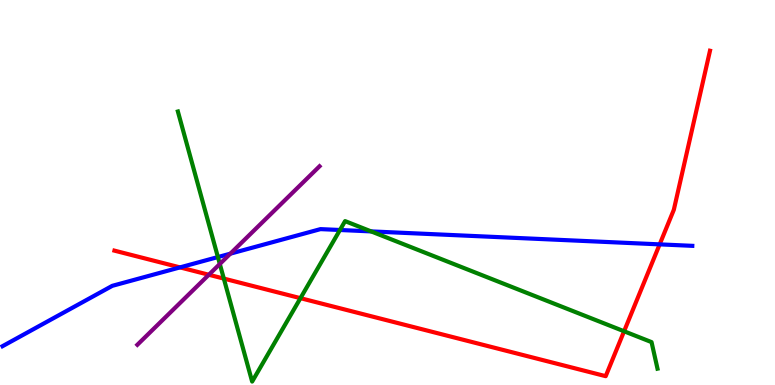[{'lines': ['blue', 'red'], 'intersections': [{'x': 2.32, 'y': 3.05}, {'x': 8.51, 'y': 3.65}]}, {'lines': ['green', 'red'], 'intersections': [{'x': 2.89, 'y': 2.76}, {'x': 3.88, 'y': 2.26}, {'x': 8.05, 'y': 1.4}]}, {'lines': ['purple', 'red'], 'intersections': [{'x': 2.69, 'y': 2.86}]}, {'lines': ['blue', 'green'], 'intersections': [{'x': 2.81, 'y': 3.32}, {'x': 4.39, 'y': 4.03}, {'x': 4.79, 'y': 3.99}]}, {'lines': ['blue', 'purple'], 'intersections': [{'x': 2.97, 'y': 3.41}]}, {'lines': ['green', 'purple'], 'intersections': [{'x': 2.84, 'y': 3.14}]}]